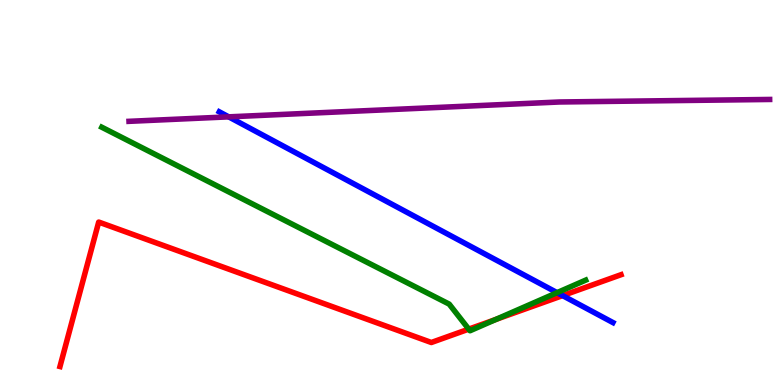[{'lines': ['blue', 'red'], 'intersections': [{'x': 7.26, 'y': 2.32}]}, {'lines': ['green', 'red'], 'intersections': [{'x': 6.05, 'y': 1.45}, {'x': 6.4, 'y': 1.7}]}, {'lines': ['purple', 'red'], 'intersections': []}, {'lines': ['blue', 'green'], 'intersections': [{'x': 7.19, 'y': 2.4}]}, {'lines': ['blue', 'purple'], 'intersections': [{'x': 2.95, 'y': 6.96}]}, {'lines': ['green', 'purple'], 'intersections': []}]